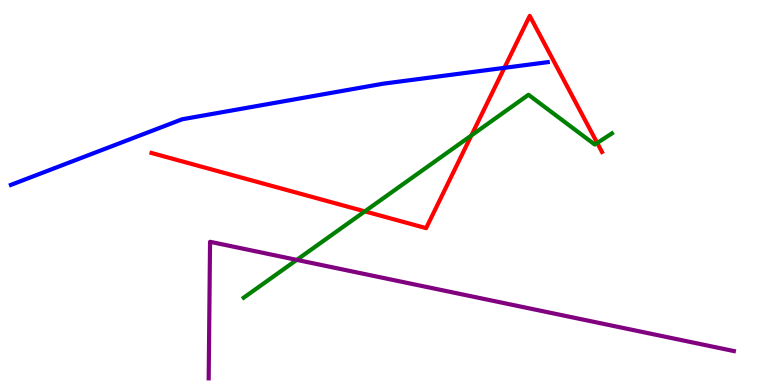[{'lines': ['blue', 'red'], 'intersections': [{'x': 6.51, 'y': 8.24}]}, {'lines': ['green', 'red'], 'intersections': [{'x': 4.71, 'y': 4.51}, {'x': 6.08, 'y': 6.48}, {'x': 7.71, 'y': 6.29}]}, {'lines': ['purple', 'red'], 'intersections': []}, {'lines': ['blue', 'green'], 'intersections': []}, {'lines': ['blue', 'purple'], 'intersections': []}, {'lines': ['green', 'purple'], 'intersections': [{'x': 3.83, 'y': 3.25}]}]